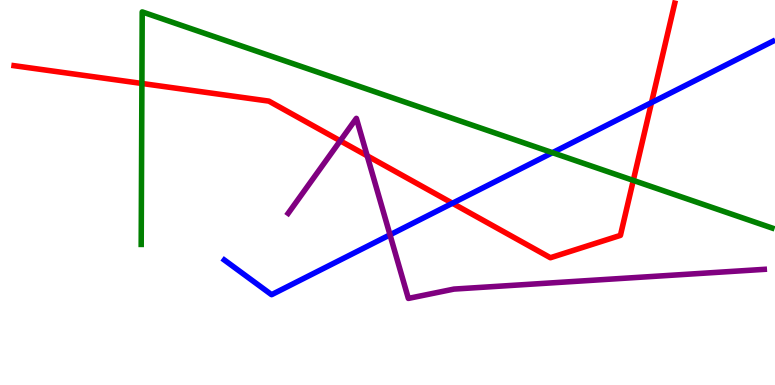[{'lines': ['blue', 'red'], 'intersections': [{'x': 5.84, 'y': 4.72}, {'x': 8.41, 'y': 7.33}]}, {'lines': ['green', 'red'], 'intersections': [{'x': 1.83, 'y': 7.83}, {'x': 8.17, 'y': 5.31}]}, {'lines': ['purple', 'red'], 'intersections': [{'x': 4.39, 'y': 6.34}, {'x': 4.74, 'y': 5.95}]}, {'lines': ['blue', 'green'], 'intersections': [{'x': 7.13, 'y': 6.03}]}, {'lines': ['blue', 'purple'], 'intersections': [{'x': 5.03, 'y': 3.9}]}, {'lines': ['green', 'purple'], 'intersections': []}]